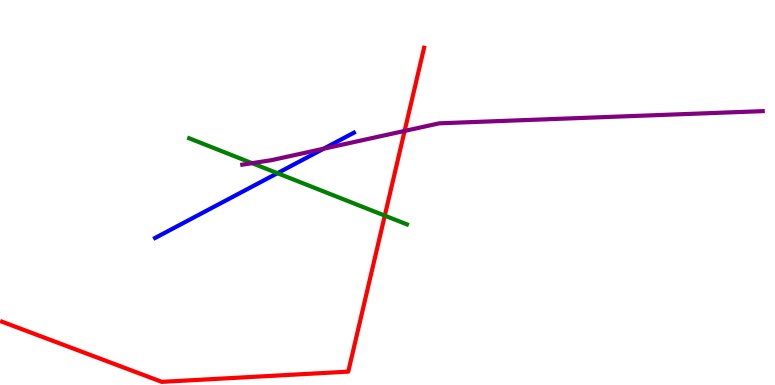[{'lines': ['blue', 'red'], 'intersections': []}, {'lines': ['green', 'red'], 'intersections': [{'x': 4.97, 'y': 4.4}]}, {'lines': ['purple', 'red'], 'intersections': [{'x': 5.22, 'y': 6.6}]}, {'lines': ['blue', 'green'], 'intersections': [{'x': 3.58, 'y': 5.5}]}, {'lines': ['blue', 'purple'], 'intersections': [{'x': 4.18, 'y': 6.14}]}, {'lines': ['green', 'purple'], 'intersections': [{'x': 3.25, 'y': 5.76}]}]